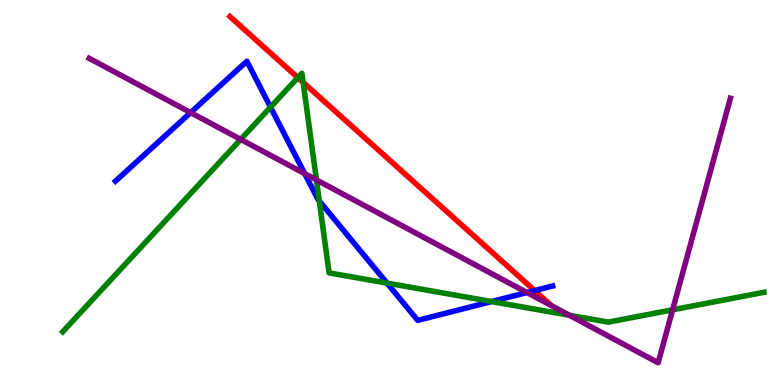[{'lines': ['blue', 'red'], 'intersections': [{'x': 6.9, 'y': 2.45}]}, {'lines': ['green', 'red'], 'intersections': [{'x': 3.84, 'y': 7.98}, {'x': 3.91, 'y': 7.86}]}, {'lines': ['purple', 'red'], 'intersections': []}, {'lines': ['blue', 'green'], 'intersections': [{'x': 3.49, 'y': 7.22}, {'x': 4.12, 'y': 4.78}, {'x': 4.99, 'y': 2.65}, {'x': 6.34, 'y': 2.17}]}, {'lines': ['blue', 'purple'], 'intersections': [{'x': 2.46, 'y': 7.08}, {'x': 3.93, 'y': 5.49}, {'x': 6.8, 'y': 2.4}]}, {'lines': ['green', 'purple'], 'intersections': [{'x': 3.11, 'y': 6.38}, {'x': 4.08, 'y': 5.33}, {'x': 7.35, 'y': 1.81}, {'x': 8.68, 'y': 1.95}]}]